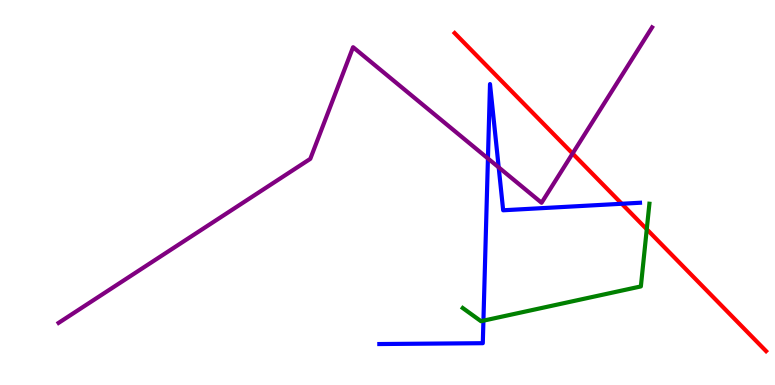[{'lines': ['blue', 'red'], 'intersections': [{'x': 8.02, 'y': 4.71}]}, {'lines': ['green', 'red'], 'intersections': [{'x': 8.35, 'y': 4.05}]}, {'lines': ['purple', 'red'], 'intersections': [{'x': 7.39, 'y': 6.01}]}, {'lines': ['blue', 'green'], 'intersections': [{'x': 6.24, 'y': 1.67}]}, {'lines': ['blue', 'purple'], 'intersections': [{'x': 6.3, 'y': 5.88}, {'x': 6.43, 'y': 5.65}]}, {'lines': ['green', 'purple'], 'intersections': []}]